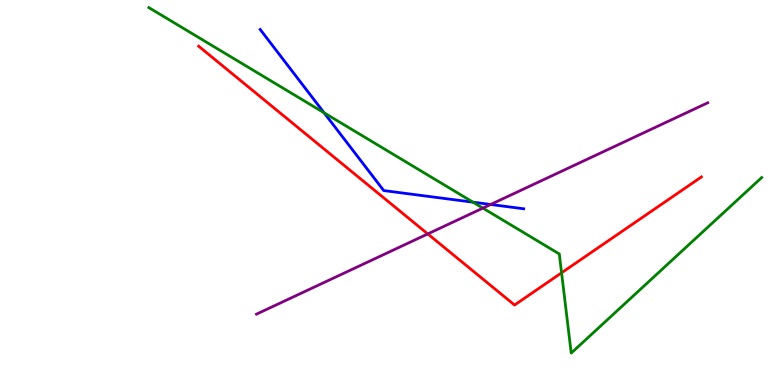[{'lines': ['blue', 'red'], 'intersections': []}, {'lines': ['green', 'red'], 'intersections': [{'x': 7.25, 'y': 2.91}]}, {'lines': ['purple', 'red'], 'intersections': [{'x': 5.52, 'y': 3.92}]}, {'lines': ['blue', 'green'], 'intersections': [{'x': 4.18, 'y': 7.07}, {'x': 6.1, 'y': 4.75}]}, {'lines': ['blue', 'purple'], 'intersections': [{'x': 6.33, 'y': 4.69}]}, {'lines': ['green', 'purple'], 'intersections': [{'x': 6.23, 'y': 4.59}]}]